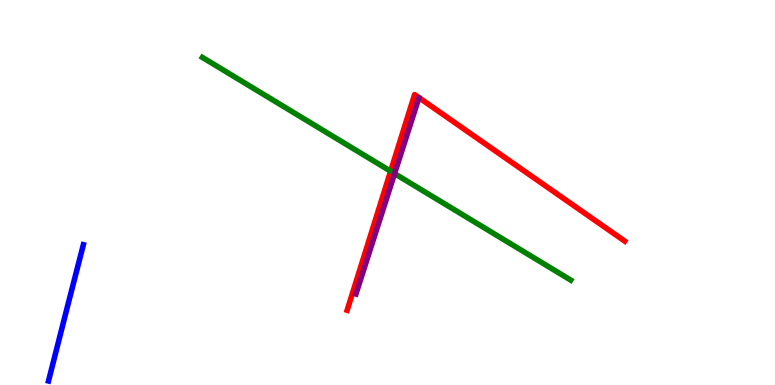[{'lines': ['blue', 'red'], 'intersections': []}, {'lines': ['green', 'red'], 'intersections': [{'x': 5.04, 'y': 5.55}]}, {'lines': ['purple', 'red'], 'intersections': []}, {'lines': ['blue', 'green'], 'intersections': []}, {'lines': ['blue', 'purple'], 'intersections': []}, {'lines': ['green', 'purple'], 'intersections': [{'x': 5.09, 'y': 5.49}]}]